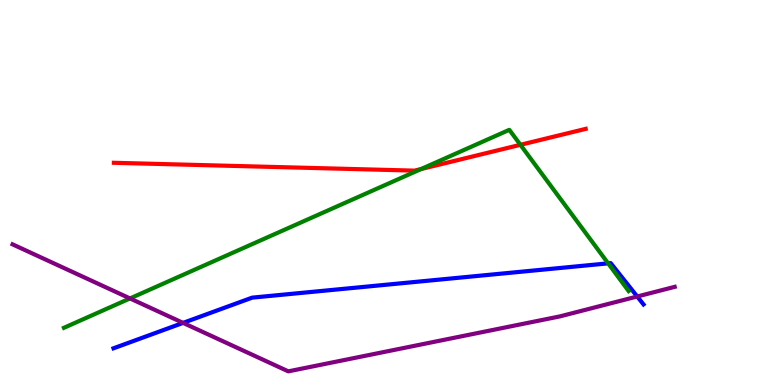[{'lines': ['blue', 'red'], 'intersections': []}, {'lines': ['green', 'red'], 'intersections': [{'x': 5.43, 'y': 5.61}, {'x': 6.71, 'y': 6.24}]}, {'lines': ['purple', 'red'], 'intersections': []}, {'lines': ['blue', 'green'], 'intersections': [{'x': 7.85, 'y': 3.16}]}, {'lines': ['blue', 'purple'], 'intersections': [{'x': 2.36, 'y': 1.61}, {'x': 8.22, 'y': 2.3}]}, {'lines': ['green', 'purple'], 'intersections': [{'x': 1.68, 'y': 2.25}]}]